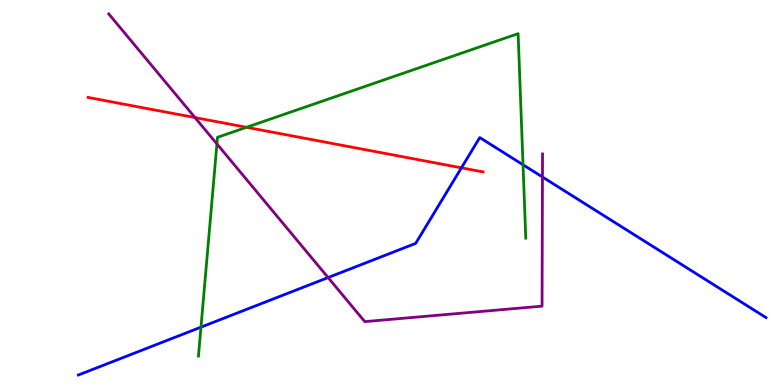[{'lines': ['blue', 'red'], 'intersections': [{'x': 5.95, 'y': 5.64}]}, {'lines': ['green', 'red'], 'intersections': [{'x': 3.18, 'y': 6.69}]}, {'lines': ['purple', 'red'], 'intersections': [{'x': 2.52, 'y': 6.95}]}, {'lines': ['blue', 'green'], 'intersections': [{'x': 2.59, 'y': 1.5}, {'x': 6.75, 'y': 5.72}]}, {'lines': ['blue', 'purple'], 'intersections': [{'x': 4.23, 'y': 2.79}, {'x': 7.0, 'y': 5.4}]}, {'lines': ['green', 'purple'], 'intersections': [{'x': 2.8, 'y': 6.26}]}]